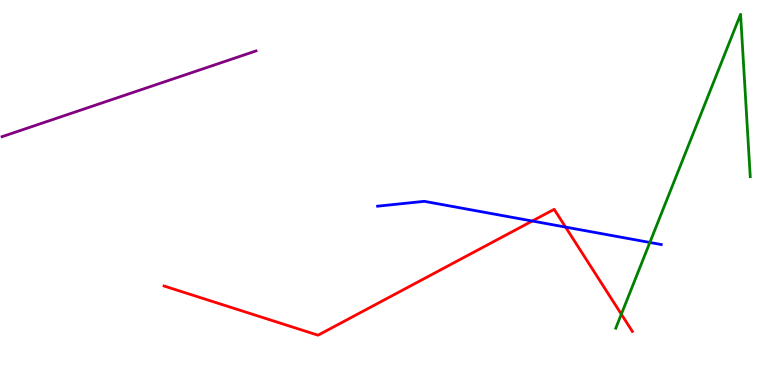[{'lines': ['blue', 'red'], 'intersections': [{'x': 6.87, 'y': 4.26}, {'x': 7.3, 'y': 4.1}]}, {'lines': ['green', 'red'], 'intersections': [{'x': 8.02, 'y': 1.84}]}, {'lines': ['purple', 'red'], 'intersections': []}, {'lines': ['blue', 'green'], 'intersections': [{'x': 8.39, 'y': 3.7}]}, {'lines': ['blue', 'purple'], 'intersections': []}, {'lines': ['green', 'purple'], 'intersections': []}]